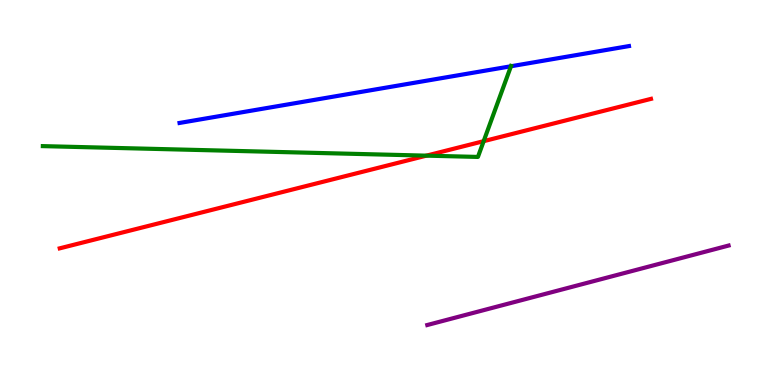[{'lines': ['blue', 'red'], 'intersections': []}, {'lines': ['green', 'red'], 'intersections': [{'x': 5.5, 'y': 5.96}, {'x': 6.24, 'y': 6.33}]}, {'lines': ['purple', 'red'], 'intersections': []}, {'lines': ['blue', 'green'], 'intersections': [{'x': 6.59, 'y': 8.28}]}, {'lines': ['blue', 'purple'], 'intersections': []}, {'lines': ['green', 'purple'], 'intersections': []}]